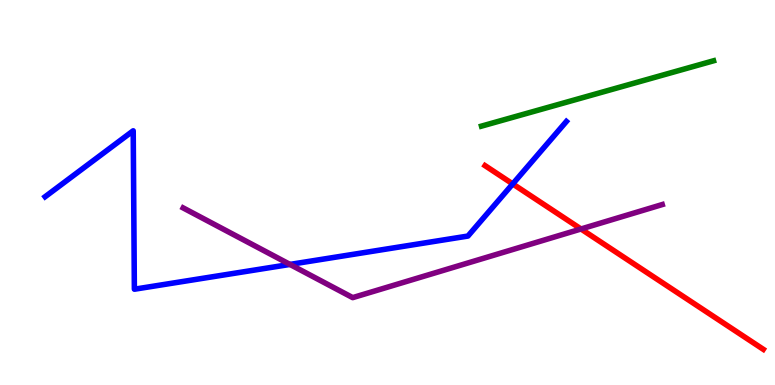[{'lines': ['blue', 'red'], 'intersections': [{'x': 6.62, 'y': 5.22}]}, {'lines': ['green', 'red'], 'intersections': []}, {'lines': ['purple', 'red'], 'intersections': [{'x': 7.5, 'y': 4.05}]}, {'lines': ['blue', 'green'], 'intersections': []}, {'lines': ['blue', 'purple'], 'intersections': [{'x': 3.74, 'y': 3.13}]}, {'lines': ['green', 'purple'], 'intersections': []}]